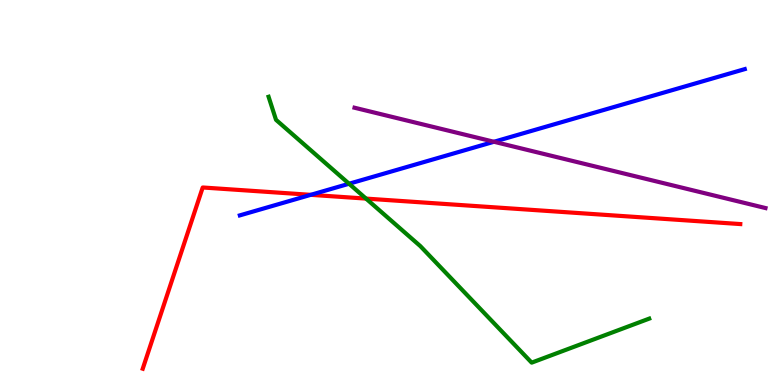[{'lines': ['blue', 'red'], 'intersections': [{'x': 4.01, 'y': 4.94}]}, {'lines': ['green', 'red'], 'intersections': [{'x': 4.72, 'y': 4.84}]}, {'lines': ['purple', 'red'], 'intersections': []}, {'lines': ['blue', 'green'], 'intersections': [{'x': 4.5, 'y': 5.23}]}, {'lines': ['blue', 'purple'], 'intersections': [{'x': 6.37, 'y': 6.32}]}, {'lines': ['green', 'purple'], 'intersections': []}]